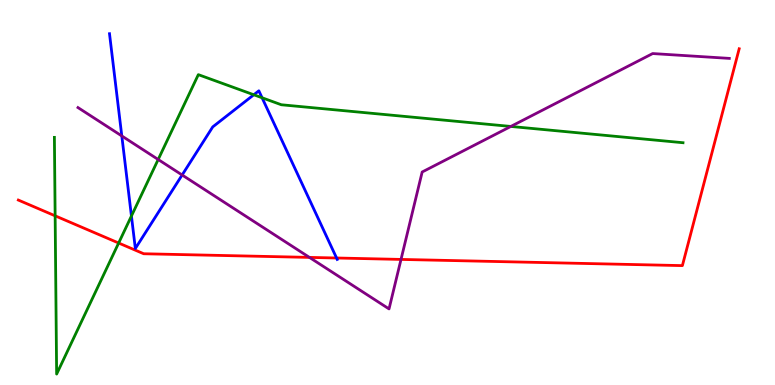[{'lines': ['blue', 'red'], 'intersections': [{'x': 4.34, 'y': 3.3}]}, {'lines': ['green', 'red'], 'intersections': [{'x': 0.711, 'y': 4.39}, {'x': 1.53, 'y': 3.69}]}, {'lines': ['purple', 'red'], 'intersections': [{'x': 3.99, 'y': 3.31}, {'x': 5.17, 'y': 3.26}]}, {'lines': ['blue', 'green'], 'intersections': [{'x': 1.7, 'y': 4.39}, {'x': 3.27, 'y': 7.54}, {'x': 3.38, 'y': 7.46}]}, {'lines': ['blue', 'purple'], 'intersections': [{'x': 1.57, 'y': 6.47}, {'x': 2.35, 'y': 5.45}]}, {'lines': ['green', 'purple'], 'intersections': [{'x': 2.04, 'y': 5.86}, {'x': 6.59, 'y': 6.72}]}]